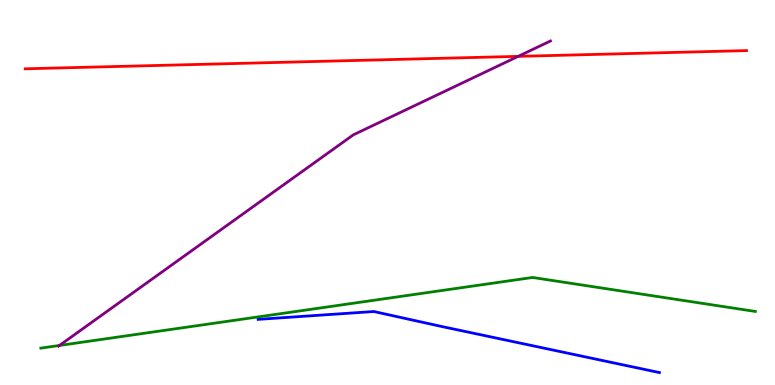[{'lines': ['blue', 'red'], 'intersections': []}, {'lines': ['green', 'red'], 'intersections': []}, {'lines': ['purple', 'red'], 'intersections': [{'x': 6.69, 'y': 8.54}]}, {'lines': ['blue', 'green'], 'intersections': []}, {'lines': ['blue', 'purple'], 'intersections': []}, {'lines': ['green', 'purple'], 'intersections': [{'x': 0.768, 'y': 1.03}]}]